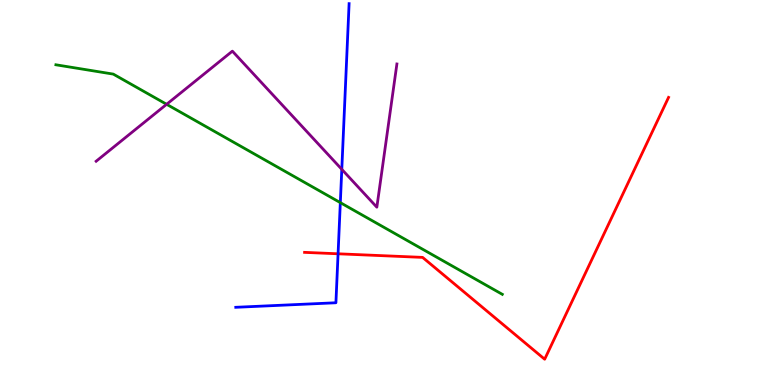[{'lines': ['blue', 'red'], 'intersections': [{'x': 4.36, 'y': 3.41}]}, {'lines': ['green', 'red'], 'intersections': []}, {'lines': ['purple', 'red'], 'intersections': []}, {'lines': ['blue', 'green'], 'intersections': [{'x': 4.39, 'y': 4.74}]}, {'lines': ['blue', 'purple'], 'intersections': [{'x': 4.41, 'y': 5.6}]}, {'lines': ['green', 'purple'], 'intersections': [{'x': 2.15, 'y': 7.29}]}]